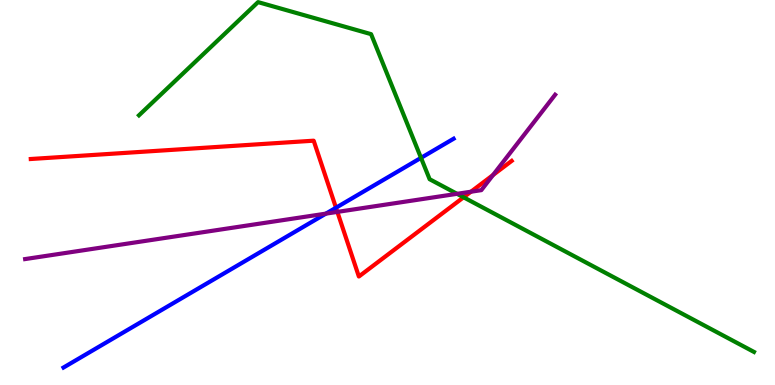[{'lines': ['blue', 'red'], 'intersections': [{'x': 4.34, 'y': 4.6}]}, {'lines': ['green', 'red'], 'intersections': [{'x': 5.98, 'y': 4.88}]}, {'lines': ['purple', 'red'], 'intersections': [{'x': 4.35, 'y': 4.5}, {'x': 6.08, 'y': 5.02}, {'x': 6.36, 'y': 5.45}]}, {'lines': ['blue', 'green'], 'intersections': [{'x': 5.43, 'y': 5.9}]}, {'lines': ['blue', 'purple'], 'intersections': [{'x': 4.21, 'y': 4.45}]}, {'lines': ['green', 'purple'], 'intersections': [{'x': 5.9, 'y': 4.97}]}]